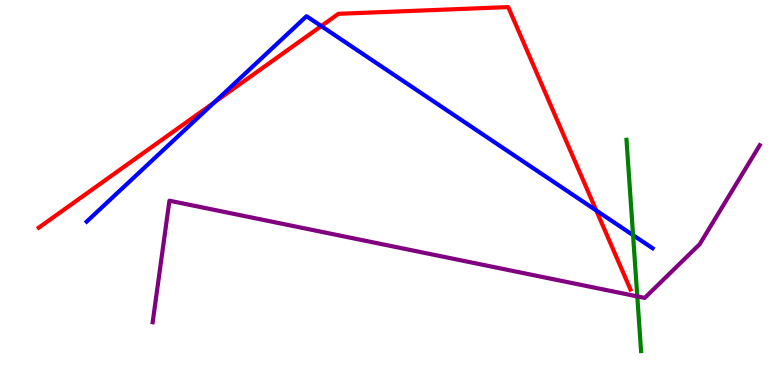[{'lines': ['blue', 'red'], 'intersections': [{'x': 2.76, 'y': 7.34}, {'x': 4.15, 'y': 9.32}, {'x': 7.69, 'y': 4.53}]}, {'lines': ['green', 'red'], 'intersections': []}, {'lines': ['purple', 'red'], 'intersections': []}, {'lines': ['blue', 'green'], 'intersections': [{'x': 8.17, 'y': 3.89}]}, {'lines': ['blue', 'purple'], 'intersections': []}, {'lines': ['green', 'purple'], 'intersections': [{'x': 8.22, 'y': 2.3}]}]